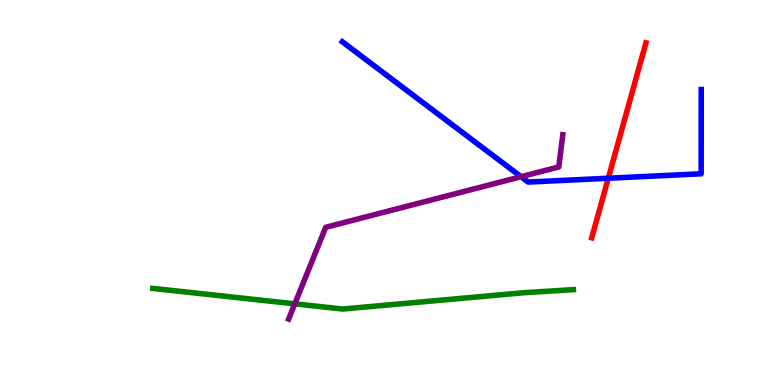[{'lines': ['blue', 'red'], 'intersections': [{'x': 7.85, 'y': 5.37}]}, {'lines': ['green', 'red'], 'intersections': []}, {'lines': ['purple', 'red'], 'intersections': []}, {'lines': ['blue', 'green'], 'intersections': []}, {'lines': ['blue', 'purple'], 'intersections': [{'x': 6.72, 'y': 5.41}]}, {'lines': ['green', 'purple'], 'intersections': [{'x': 3.8, 'y': 2.11}]}]